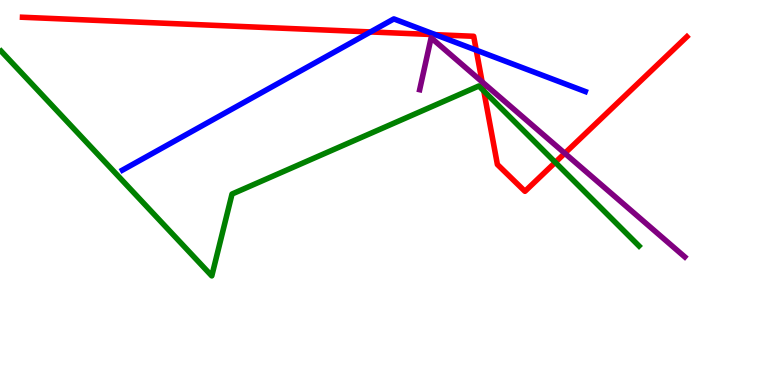[{'lines': ['blue', 'red'], 'intersections': [{'x': 4.78, 'y': 9.17}, {'x': 5.62, 'y': 9.1}, {'x': 6.15, 'y': 8.7}]}, {'lines': ['green', 'red'], 'intersections': [{'x': 6.24, 'y': 7.64}, {'x': 7.17, 'y': 5.78}]}, {'lines': ['purple', 'red'], 'intersections': [{'x': 6.22, 'y': 7.87}, {'x': 7.29, 'y': 6.02}]}, {'lines': ['blue', 'green'], 'intersections': []}, {'lines': ['blue', 'purple'], 'intersections': []}, {'lines': ['green', 'purple'], 'intersections': []}]